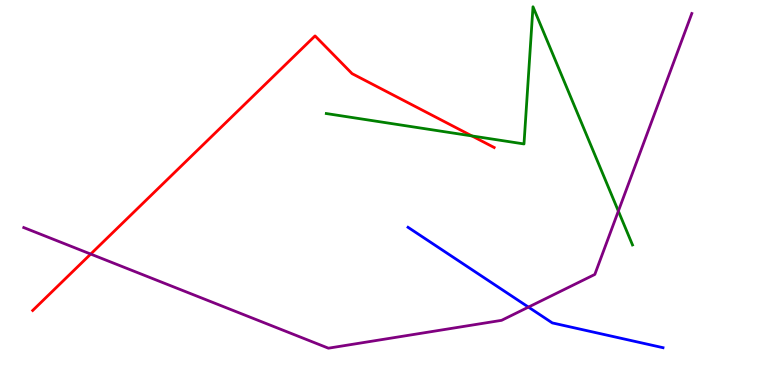[{'lines': ['blue', 'red'], 'intersections': []}, {'lines': ['green', 'red'], 'intersections': [{'x': 6.09, 'y': 6.47}]}, {'lines': ['purple', 'red'], 'intersections': [{'x': 1.17, 'y': 3.4}]}, {'lines': ['blue', 'green'], 'intersections': []}, {'lines': ['blue', 'purple'], 'intersections': [{'x': 6.82, 'y': 2.02}]}, {'lines': ['green', 'purple'], 'intersections': [{'x': 7.98, 'y': 4.52}]}]